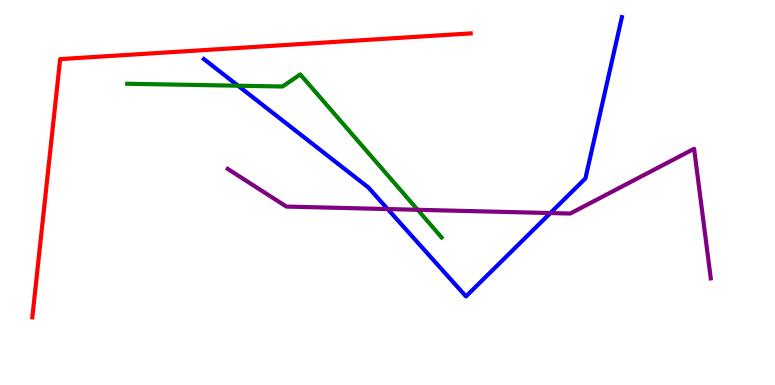[{'lines': ['blue', 'red'], 'intersections': []}, {'lines': ['green', 'red'], 'intersections': []}, {'lines': ['purple', 'red'], 'intersections': []}, {'lines': ['blue', 'green'], 'intersections': [{'x': 3.07, 'y': 7.77}]}, {'lines': ['blue', 'purple'], 'intersections': [{'x': 5.0, 'y': 4.57}, {'x': 7.1, 'y': 4.47}]}, {'lines': ['green', 'purple'], 'intersections': [{'x': 5.39, 'y': 4.55}]}]